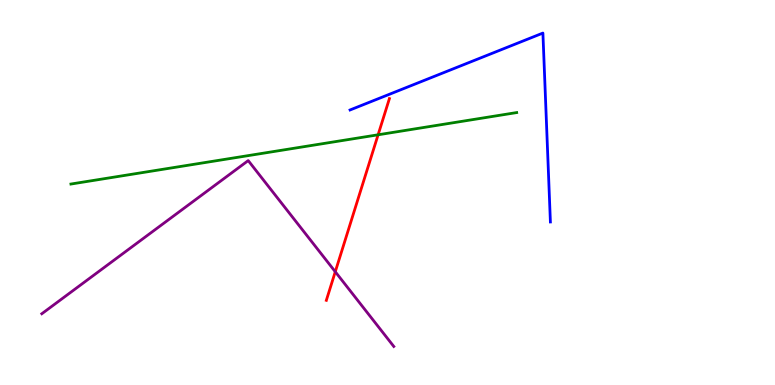[{'lines': ['blue', 'red'], 'intersections': []}, {'lines': ['green', 'red'], 'intersections': [{'x': 4.88, 'y': 6.5}]}, {'lines': ['purple', 'red'], 'intersections': [{'x': 4.33, 'y': 2.94}]}, {'lines': ['blue', 'green'], 'intersections': []}, {'lines': ['blue', 'purple'], 'intersections': []}, {'lines': ['green', 'purple'], 'intersections': []}]